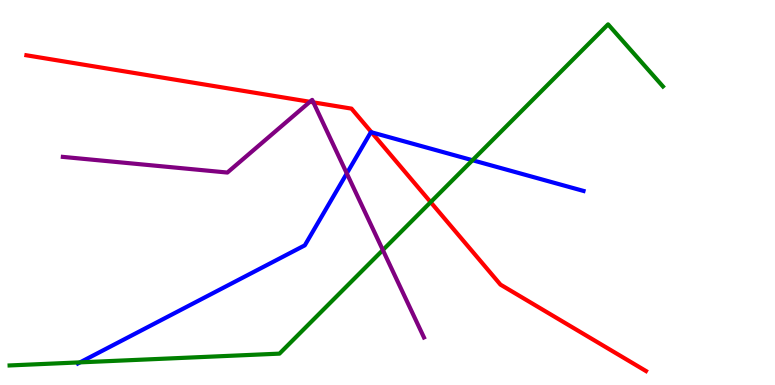[{'lines': ['blue', 'red'], 'intersections': [{'x': 4.79, 'y': 6.56}]}, {'lines': ['green', 'red'], 'intersections': [{'x': 5.56, 'y': 4.75}]}, {'lines': ['purple', 'red'], 'intersections': [{'x': 4.0, 'y': 7.36}, {'x': 4.04, 'y': 7.34}]}, {'lines': ['blue', 'green'], 'intersections': [{'x': 1.03, 'y': 0.588}, {'x': 6.1, 'y': 5.84}]}, {'lines': ['blue', 'purple'], 'intersections': [{'x': 4.47, 'y': 5.5}]}, {'lines': ['green', 'purple'], 'intersections': [{'x': 4.94, 'y': 3.51}]}]